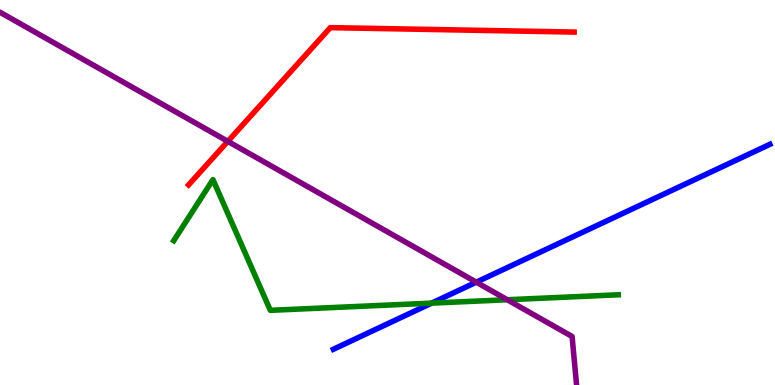[{'lines': ['blue', 'red'], 'intersections': []}, {'lines': ['green', 'red'], 'intersections': []}, {'lines': ['purple', 'red'], 'intersections': [{'x': 2.94, 'y': 6.33}]}, {'lines': ['blue', 'green'], 'intersections': [{'x': 5.57, 'y': 2.13}]}, {'lines': ['blue', 'purple'], 'intersections': [{'x': 6.15, 'y': 2.67}]}, {'lines': ['green', 'purple'], 'intersections': [{'x': 6.55, 'y': 2.21}]}]